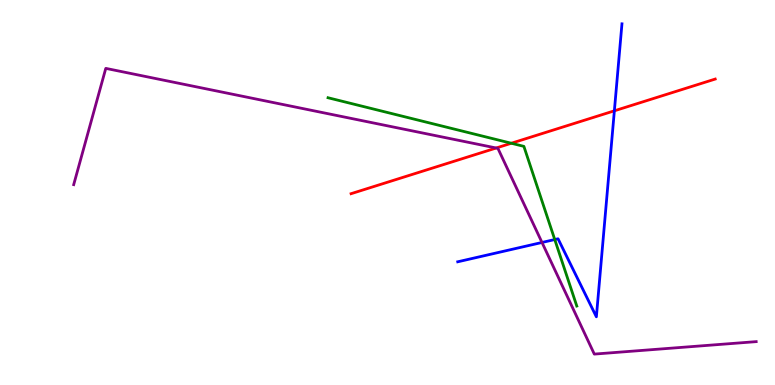[{'lines': ['blue', 'red'], 'intersections': [{'x': 7.93, 'y': 7.12}]}, {'lines': ['green', 'red'], 'intersections': [{'x': 6.6, 'y': 6.28}]}, {'lines': ['purple', 'red'], 'intersections': [{'x': 6.4, 'y': 6.16}]}, {'lines': ['blue', 'green'], 'intersections': [{'x': 7.16, 'y': 3.78}]}, {'lines': ['blue', 'purple'], 'intersections': [{'x': 6.99, 'y': 3.7}]}, {'lines': ['green', 'purple'], 'intersections': []}]